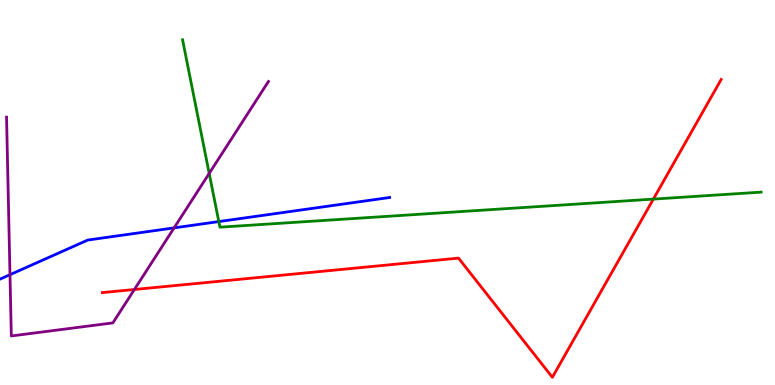[{'lines': ['blue', 'red'], 'intersections': []}, {'lines': ['green', 'red'], 'intersections': [{'x': 8.43, 'y': 4.83}]}, {'lines': ['purple', 'red'], 'intersections': [{'x': 1.73, 'y': 2.48}]}, {'lines': ['blue', 'green'], 'intersections': [{'x': 2.82, 'y': 4.24}]}, {'lines': ['blue', 'purple'], 'intersections': [{'x': 0.129, 'y': 2.87}, {'x': 2.25, 'y': 4.08}]}, {'lines': ['green', 'purple'], 'intersections': [{'x': 2.7, 'y': 5.5}]}]